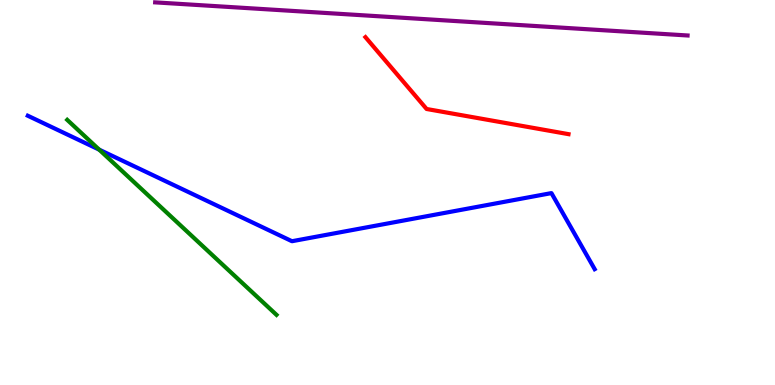[{'lines': ['blue', 'red'], 'intersections': []}, {'lines': ['green', 'red'], 'intersections': []}, {'lines': ['purple', 'red'], 'intersections': []}, {'lines': ['blue', 'green'], 'intersections': [{'x': 1.28, 'y': 6.11}]}, {'lines': ['blue', 'purple'], 'intersections': []}, {'lines': ['green', 'purple'], 'intersections': []}]